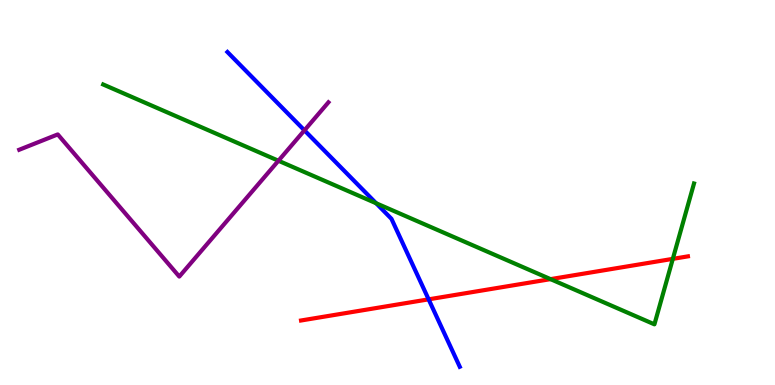[{'lines': ['blue', 'red'], 'intersections': [{'x': 5.53, 'y': 2.22}]}, {'lines': ['green', 'red'], 'intersections': [{'x': 7.1, 'y': 2.75}, {'x': 8.68, 'y': 3.28}]}, {'lines': ['purple', 'red'], 'intersections': []}, {'lines': ['blue', 'green'], 'intersections': [{'x': 4.85, 'y': 4.72}]}, {'lines': ['blue', 'purple'], 'intersections': [{'x': 3.93, 'y': 6.61}]}, {'lines': ['green', 'purple'], 'intersections': [{'x': 3.59, 'y': 5.82}]}]